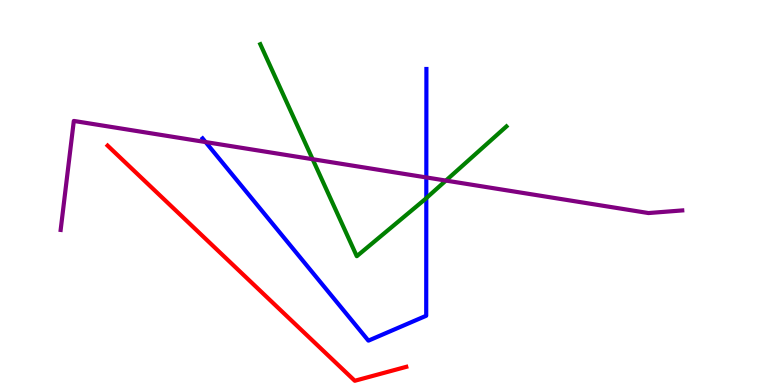[{'lines': ['blue', 'red'], 'intersections': []}, {'lines': ['green', 'red'], 'intersections': []}, {'lines': ['purple', 'red'], 'intersections': []}, {'lines': ['blue', 'green'], 'intersections': [{'x': 5.5, 'y': 4.85}]}, {'lines': ['blue', 'purple'], 'intersections': [{'x': 2.65, 'y': 6.31}, {'x': 5.5, 'y': 5.39}]}, {'lines': ['green', 'purple'], 'intersections': [{'x': 4.03, 'y': 5.86}, {'x': 5.75, 'y': 5.31}]}]